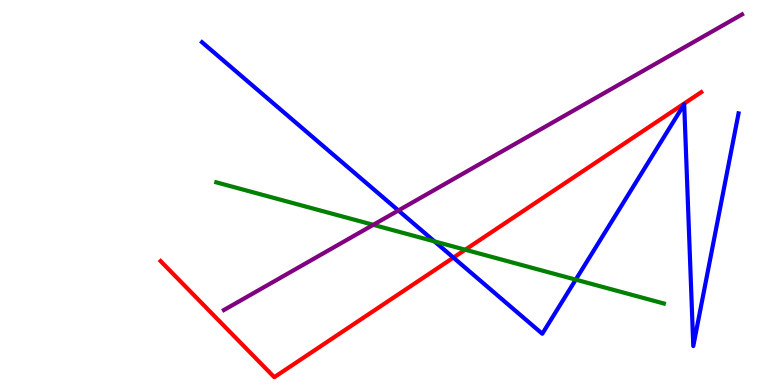[{'lines': ['blue', 'red'], 'intersections': [{'x': 5.85, 'y': 3.31}]}, {'lines': ['green', 'red'], 'intersections': [{'x': 6.0, 'y': 3.51}]}, {'lines': ['purple', 'red'], 'intersections': []}, {'lines': ['blue', 'green'], 'intersections': [{'x': 5.61, 'y': 3.73}, {'x': 7.43, 'y': 2.74}]}, {'lines': ['blue', 'purple'], 'intersections': [{'x': 5.14, 'y': 4.53}]}, {'lines': ['green', 'purple'], 'intersections': [{'x': 4.82, 'y': 4.16}]}]